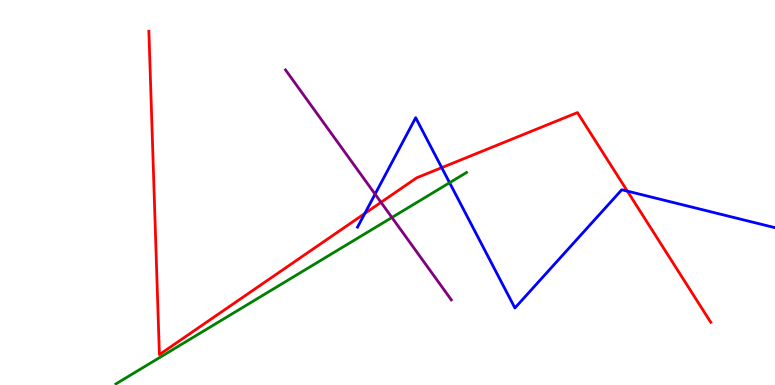[{'lines': ['blue', 'red'], 'intersections': [{'x': 4.71, 'y': 4.46}, {'x': 5.7, 'y': 5.65}, {'x': 8.1, 'y': 5.04}]}, {'lines': ['green', 'red'], 'intersections': []}, {'lines': ['purple', 'red'], 'intersections': [{'x': 4.92, 'y': 4.74}]}, {'lines': ['blue', 'green'], 'intersections': [{'x': 5.8, 'y': 5.25}]}, {'lines': ['blue', 'purple'], 'intersections': [{'x': 4.84, 'y': 4.96}]}, {'lines': ['green', 'purple'], 'intersections': [{'x': 5.06, 'y': 4.35}]}]